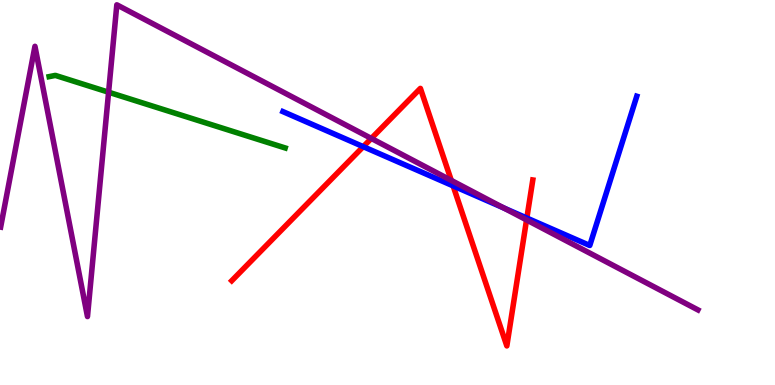[{'lines': ['blue', 'red'], 'intersections': [{'x': 4.69, 'y': 6.19}, {'x': 5.85, 'y': 5.17}, {'x': 6.8, 'y': 4.34}]}, {'lines': ['green', 'red'], 'intersections': []}, {'lines': ['purple', 'red'], 'intersections': [{'x': 4.79, 'y': 6.4}, {'x': 5.82, 'y': 5.31}, {'x': 6.79, 'y': 4.29}]}, {'lines': ['blue', 'green'], 'intersections': []}, {'lines': ['blue', 'purple'], 'intersections': [{'x': 6.5, 'y': 4.6}]}, {'lines': ['green', 'purple'], 'intersections': [{'x': 1.4, 'y': 7.6}]}]